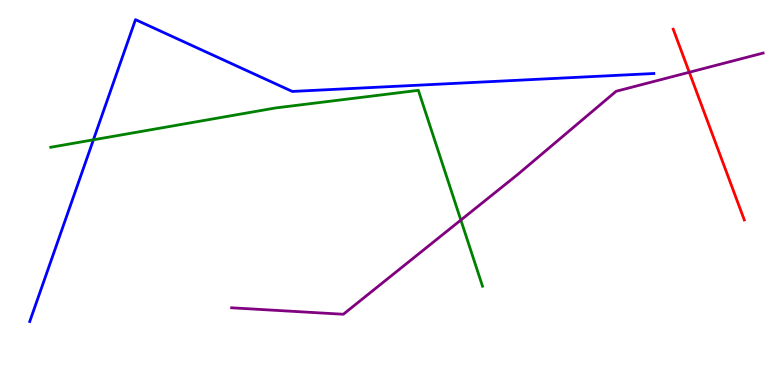[{'lines': ['blue', 'red'], 'intersections': []}, {'lines': ['green', 'red'], 'intersections': []}, {'lines': ['purple', 'red'], 'intersections': [{'x': 8.89, 'y': 8.12}]}, {'lines': ['blue', 'green'], 'intersections': [{'x': 1.21, 'y': 6.37}]}, {'lines': ['blue', 'purple'], 'intersections': []}, {'lines': ['green', 'purple'], 'intersections': [{'x': 5.95, 'y': 4.28}]}]